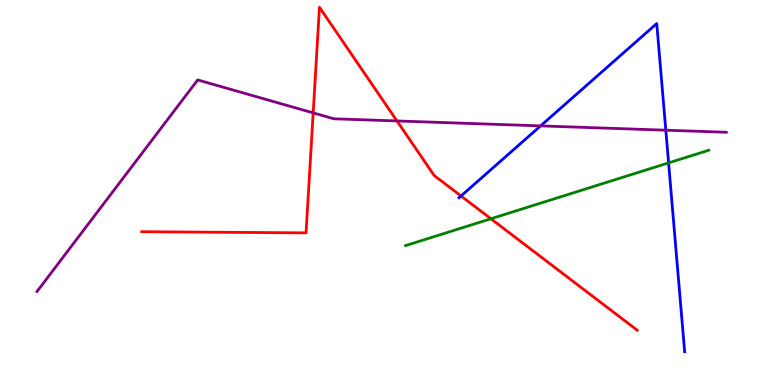[{'lines': ['blue', 'red'], 'intersections': [{'x': 5.95, 'y': 4.91}]}, {'lines': ['green', 'red'], 'intersections': [{'x': 6.33, 'y': 4.32}]}, {'lines': ['purple', 'red'], 'intersections': [{'x': 4.04, 'y': 7.07}, {'x': 5.12, 'y': 6.86}]}, {'lines': ['blue', 'green'], 'intersections': [{'x': 8.63, 'y': 5.77}]}, {'lines': ['blue', 'purple'], 'intersections': [{'x': 6.98, 'y': 6.73}, {'x': 8.59, 'y': 6.62}]}, {'lines': ['green', 'purple'], 'intersections': []}]